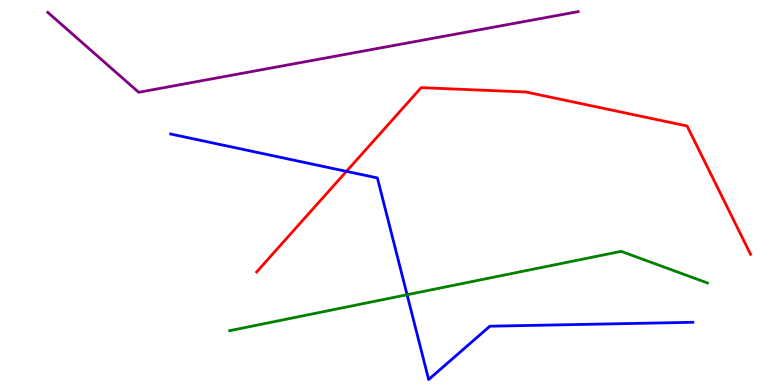[{'lines': ['blue', 'red'], 'intersections': [{'x': 4.47, 'y': 5.55}]}, {'lines': ['green', 'red'], 'intersections': []}, {'lines': ['purple', 'red'], 'intersections': []}, {'lines': ['blue', 'green'], 'intersections': [{'x': 5.25, 'y': 2.34}]}, {'lines': ['blue', 'purple'], 'intersections': []}, {'lines': ['green', 'purple'], 'intersections': []}]